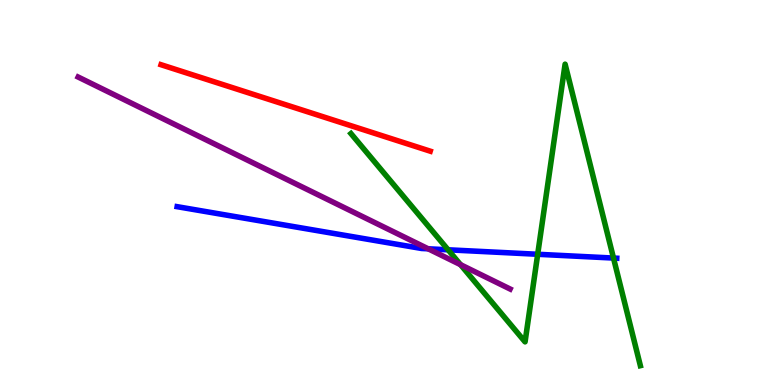[{'lines': ['blue', 'red'], 'intersections': []}, {'lines': ['green', 'red'], 'intersections': []}, {'lines': ['purple', 'red'], 'intersections': []}, {'lines': ['blue', 'green'], 'intersections': [{'x': 5.78, 'y': 3.51}, {'x': 6.94, 'y': 3.4}, {'x': 7.92, 'y': 3.3}]}, {'lines': ['blue', 'purple'], 'intersections': [{'x': 5.52, 'y': 3.54}]}, {'lines': ['green', 'purple'], 'intersections': [{'x': 5.94, 'y': 3.13}]}]